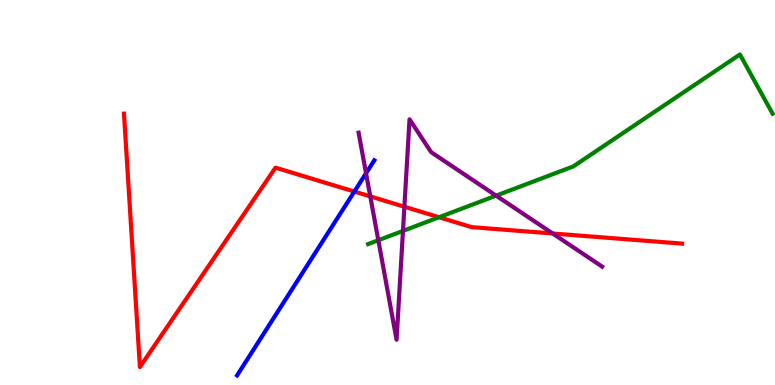[{'lines': ['blue', 'red'], 'intersections': [{'x': 4.57, 'y': 5.02}]}, {'lines': ['green', 'red'], 'intersections': [{'x': 5.67, 'y': 4.36}]}, {'lines': ['purple', 'red'], 'intersections': [{'x': 4.78, 'y': 4.9}, {'x': 5.22, 'y': 4.63}, {'x': 7.13, 'y': 3.94}]}, {'lines': ['blue', 'green'], 'intersections': []}, {'lines': ['blue', 'purple'], 'intersections': [{'x': 4.72, 'y': 5.5}]}, {'lines': ['green', 'purple'], 'intersections': [{'x': 4.88, 'y': 3.76}, {'x': 5.2, 'y': 4.0}, {'x': 6.4, 'y': 4.92}]}]